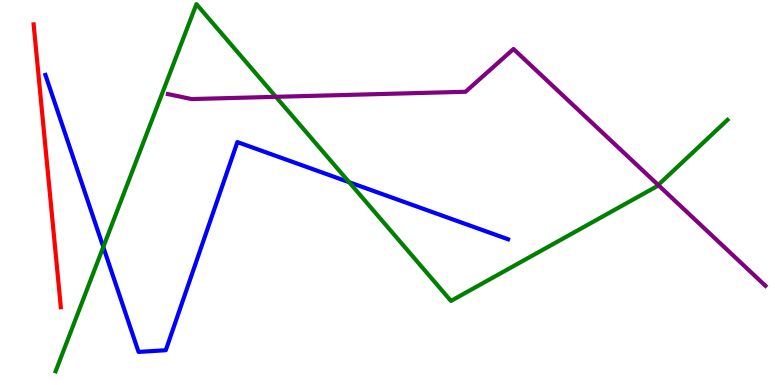[{'lines': ['blue', 'red'], 'intersections': []}, {'lines': ['green', 'red'], 'intersections': []}, {'lines': ['purple', 'red'], 'intersections': []}, {'lines': ['blue', 'green'], 'intersections': [{'x': 1.33, 'y': 3.58}, {'x': 4.5, 'y': 5.27}]}, {'lines': ['blue', 'purple'], 'intersections': []}, {'lines': ['green', 'purple'], 'intersections': [{'x': 3.56, 'y': 7.49}, {'x': 8.49, 'y': 5.2}]}]